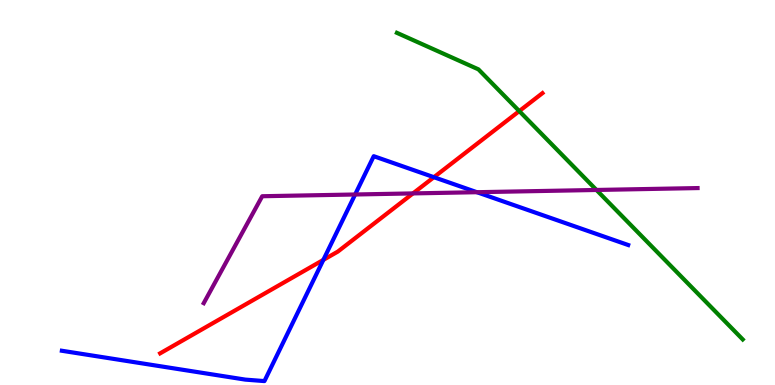[{'lines': ['blue', 'red'], 'intersections': [{'x': 4.17, 'y': 3.25}, {'x': 5.6, 'y': 5.4}]}, {'lines': ['green', 'red'], 'intersections': [{'x': 6.7, 'y': 7.11}]}, {'lines': ['purple', 'red'], 'intersections': [{'x': 5.33, 'y': 4.98}]}, {'lines': ['blue', 'green'], 'intersections': []}, {'lines': ['blue', 'purple'], 'intersections': [{'x': 4.58, 'y': 4.95}, {'x': 6.15, 'y': 5.01}]}, {'lines': ['green', 'purple'], 'intersections': [{'x': 7.7, 'y': 5.07}]}]